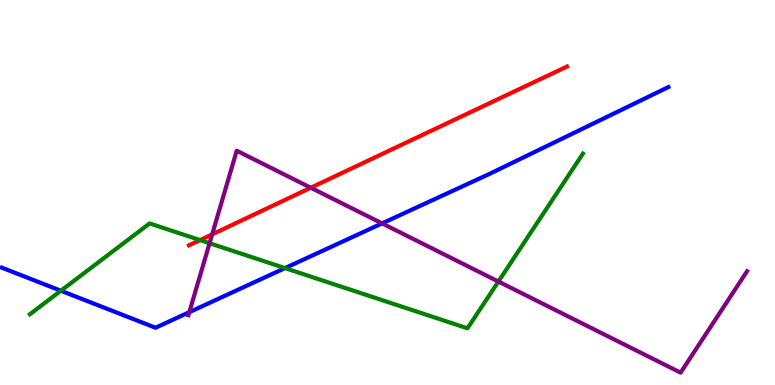[{'lines': ['blue', 'red'], 'intersections': []}, {'lines': ['green', 'red'], 'intersections': [{'x': 2.58, 'y': 3.76}]}, {'lines': ['purple', 'red'], 'intersections': [{'x': 2.74, 'y': 3.91}, {'x': 4.01, 'y': 5.12}]}, {'lines': ['blue', 'green'], 'intersections': [{'x': 0.785, 'y': 2.45}, {'x': 3.68, 'y': 3.04}]}, {'lines': ['blue', 'purple'], 'intersections': [{'x': 2.44, 'y': 1.89}, {'x': 4.93, 'y': 4.2}]}, {'lines': ['green', 'purple'], 'intersections': [{'x': 2.7, 'y': 3.68}, {'x': 6.43, 'y': 2.69}]}]